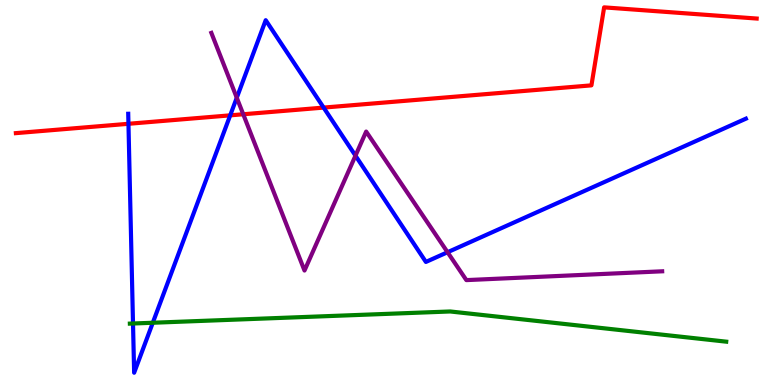[{'lines': ['blue', 'red'], 'intersections': [{'x': 1.66, 'y': 6.78}, {'x': 2.97, 'y': 7.0}, {'x': 4.18, 'y': 7.21}]}, {'lines': ['green', 'red'], 'intersections': []}, {'lines': ['purple', 'red'], 'intersections': [{'x': 3.14, 'y': 7.03}]}, {'lines': ['blue', 'green'], 'intersections': [{'x': 1.72, 'y': 1.6}, {'x': 1.97, 'y': 1.62}]}, {'lines': ['blue', 'purple'], 'intersections': [{'x': 3.06, 'y': 7.46}, {'x': 4.59, 'y': 5.96}, {'x': 5.77, 'y': 3.45}]}, {'lines': ['green', 'purple'], 'intersections': []}]